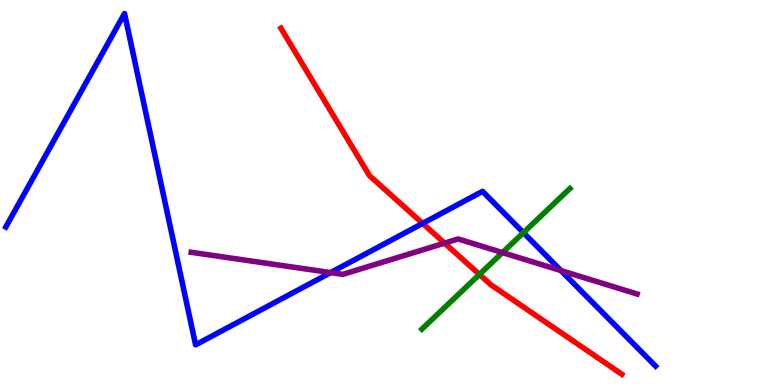[{'lines': ['blue', 'red'], 'intersections': [{'x': 5.45, 'y': 4.2}]}, {'lines': ['green', 'red'], 'intersections': [{'x': 6.19, 'y': 2.87}]}, {'lines': ['purple', 'red'], 'intersections': [{'x': 5.74, 'y': 3.68}]}, {'lines': ['blue', 'green'], 'intersections': [{'x': 6.75, 'y': 3.96}]}, {'lines': ['blue', 'purple'], 'intersections': [{'x': 4.27, 'y': 2.92}, {'x': 7.24, 'y': 2.97}]}, {'lines': ['green', 'purple'], 'intersections': [{'x': 6.48, 'y': 3.44}]}]